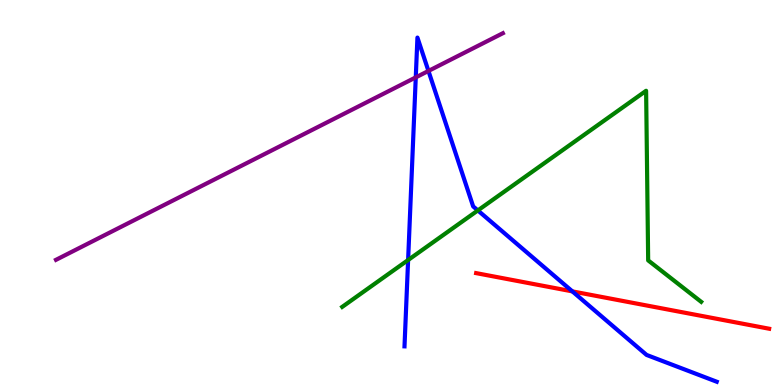[{'lines': ['blue', 'red'], 'intersections': [{'x': 7.39, 'y': 2.43}]}, {'lines': ['green', 'red'], 'intersections': []}, {'lines': ['purple', 'red'], 'intersections': []}, {'lines': ['blue', 'green'], 'intersections': [{'x': 5.27, 'y': 3.25}, {'x': 6.17, 'y': 4.53}]}, {'lines': ['blue', 'purple'], 'intersections': [{'x': 5.36, 'y': 7.99}, {'x': 5.53, 'y': 8.16}]}, {'lines': ['green', 'purple'], 'intersections': []}]